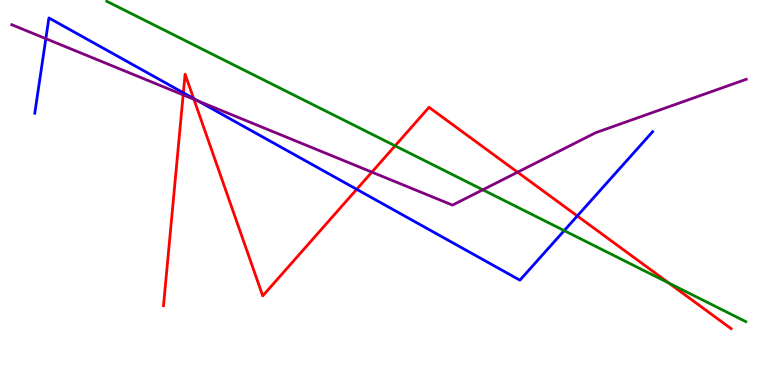[{'lines': ['blue', 'red'], 'intersections': [{'x': 2.37, 'y': 7.59}, {'x': 2.5, 'y': 7.44}, {'x': 4.6, 'y': 5.08}, {'x': 7.45, 'y': 4.39}]}, {'lines': ['green', 'red'], 'intersections': [{'x': 5.1, 'y': 6.21}, {'x': 8.63, 'y': 2.65}]}, {'lines': ['purple', 'red'], 'intersections': [{'x': 2.36, 'y': 7.54}, {'x': 2.5, 'y': 7.42}, {'x': 4.8, 'y': 5.53}, {'x': 6.68, 'y': 5.53}]}, {'lines': ['blue', 'green'], 'intersections': [{'x': 7.28, 'y': 4.01}]}, {'lines': ['blue', 'purple'], 'intersections': [{'x': 0.592, 'y': 9.0}, {'x': 2.55, 'y': 7.38}]}, {'lines': ['green', 'purple'], 'intersections': [{'x': 6.23, 'y': 5.07}]}]